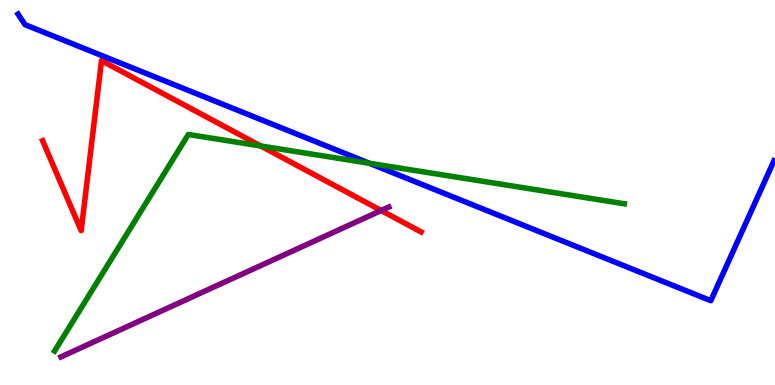[{'lines': ['blue', 'red'], 'intersections': []}, {'lines': ['green', 'red'], 'intersections': [{'x': 3.36, 'y': 6.21}]}, {'lines': ['purple', 'red'], 'intersections': [{'x': 4.92, 'y': 4.53}]}, {'lines': ['blue', 'green'], 'intersections': [{'x': 4.77, 'y': 5.76}]}, {'lines': ['blue', 'purple'], 'intersections': []}, {'lines': ['green', 'purple'], 'intersections': []}]